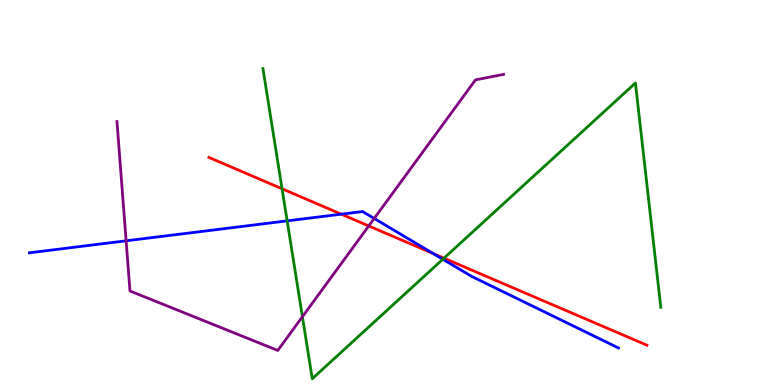[{'lines': ['blue', 'red'], 'intersections': [{'x': 4.4, 'y': 4.44}, {'x': 5.59, 'y': 3.41}]}, {'lines': ['green', 'red'], 'intersections': [{'x': 3.64, 'y': 5.1}, {'x': 5.73, 'y': 3.29}]}, {'lines': ['purple', 'red'], 'intersections': [{'x': 4.76, 'y': 4.13}]}, {'lines': ['blue', 'green'], 'intersections': [{'x': 3.71, 'y': 4.26}, {'x': 5.71, 'y': 3.27}]}, {'lines': ['blue', 'purple'], 'intersections': [{'x': 1.63, 'y': 3.75}, {'x': 4.83, 'y': 4.33}]}, {'lines': ['green', 'purple'], 'intersections': [{'x': 3.9, 'y': 1.77}]}]